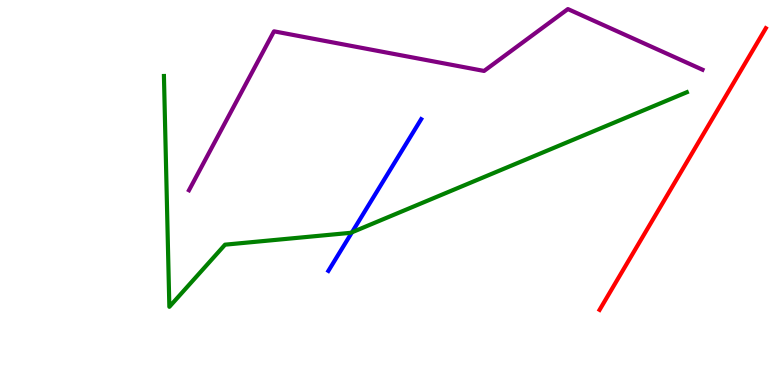[{'lines': ['blue', 'red'], 'intersections': []}, {'lines': ['green', 'red'], 'intersections': []}, {'lines': ['purple', 'red'], 'intersections': []}, {'lines': ['blue', 'green'], 'intersections': [{'x': 4.54, 'y': 3.97}]}, {'lines': ['blue', 'purple'], 'intersections': []}, {'lines': ['green', 'purple'], 'intersections': []}]